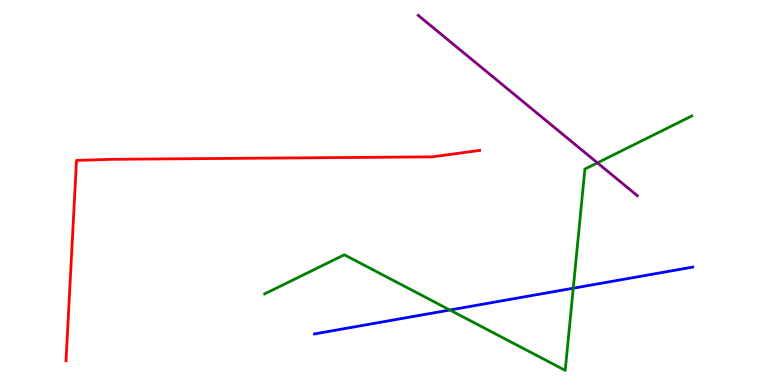[{'lines': ['blue', 'red'], 'intersections': []}, {'lines': ['green', 'red'], 'intersections': []}, {'lines': ['purple', 'red'], 'intersections': []}, {'lines': ['blue', 'green'], 'intersections': [{'x': 5.8, 'y': 1.95}, {'x': 7.4, 'y': 2.51}]}, {'lines': ['blue', 'purple'], 'intersections': []}, {'lines': ['green', 'purple'], 'intersections': [{'x': 7.71, 'y': 5.77}]}]